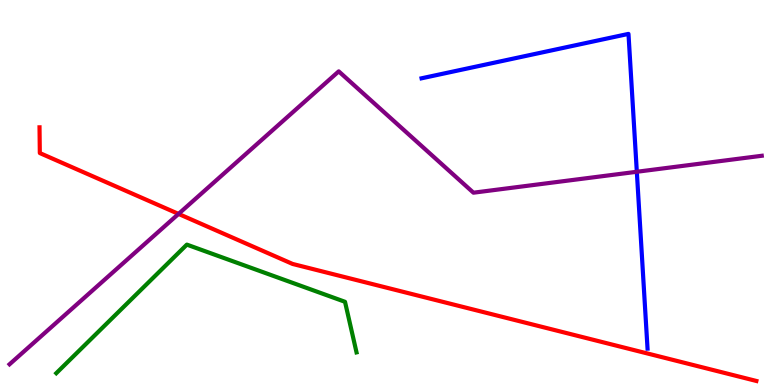[{'lines': ['blue', 'red'], 'intersections': []}, {'lines': ['green', 'red'], 'intersections': []}, {'lines': ['purple', 'red'], 'intersections': [{'x': 2.3, 'y': 4.44}]}, {'lines': ['blue', 'green'], 'intersections': []}, {'lines': ['blue', 'purple'], 'intersections': [{'x': 8.22, 'y': 5.54}]}, {'lines': ['green', 'purple'], 'intersections': []}]